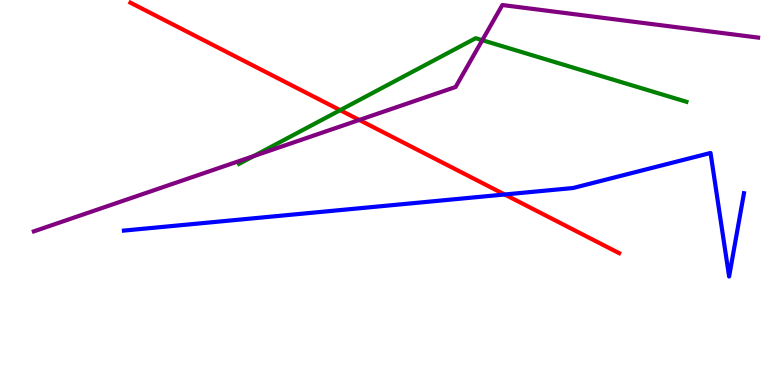[{'lines': ['blue', 'red'], 'intersections': [{'x': 6.51, 'y': 4.95}]}, {'lines': ['green', 'red'], 'intersections': [{'x': 4.39, 'y': 7.14}]}, {'lines': ['purple', 'red'], 'intersections': [{'x': 4.64, 'y': 6.88}]}, {'lines': ['blue', 'green'], 'intersections': []}, {'lines': ['blue', 'purple'], 'intersections': []}, {'lines': ['green', 'purple'], 'intersections': [{'x': 3.27, 'y': 5.94}, {'x': 6.22, 'y': 8.96}]}]